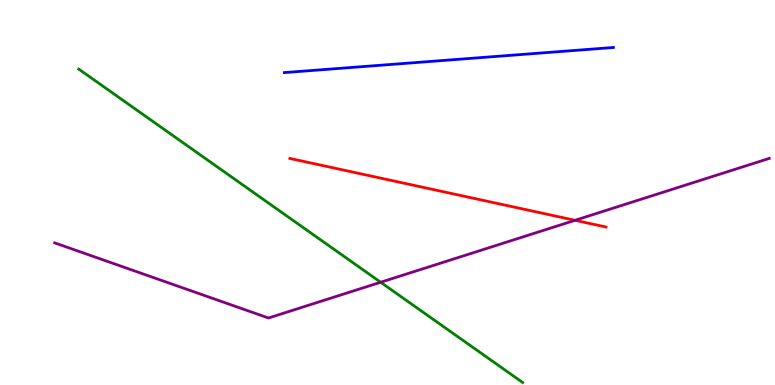[{'lines': ['blue', 'red'], 'intersections': []}, {'lines': ['green', 'red'], 'intersections': []}, {'lines': ['purple', 'red'], 'intersections': [{'x': 7.42, 'y': 4.28}]}, {'lines': ['blue', 'green'], 'intersections': []}, {'lines': ['blue', 'purple'], 'intersections': []}, {'lines': ['green', 'purple'], 'intersections': [{'x': 4.91, 'y': 2.67}]}]